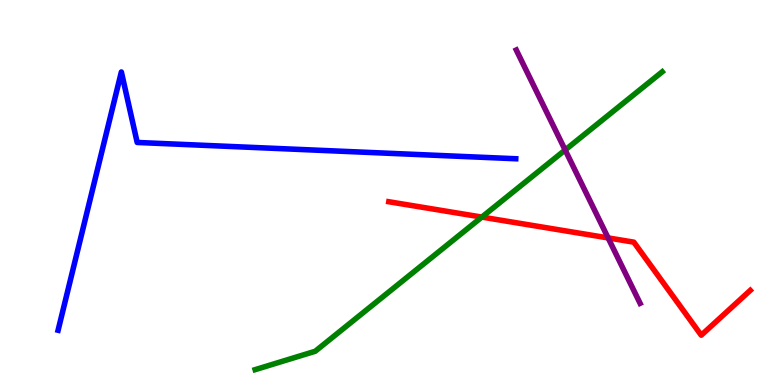[{'lines': ['blue', 'red'], 'intersections': []}, {'lines': ['green', 'red'], 'intersections': [{'x': 6.22, 'y': 4.36}]}, {'lines': ['purple', 'red'], 'intersections': [{'x': 7.85, 'y': 3.82}]}, {'lines': ['blue', 'green'], 'intersections': []}, {'lines': ['blue', 'purple'], 'intersections': []}, {'lines': ['green', 'purple'], 'intersections': [{'x': 7.29, 'y': 6.1}]}]